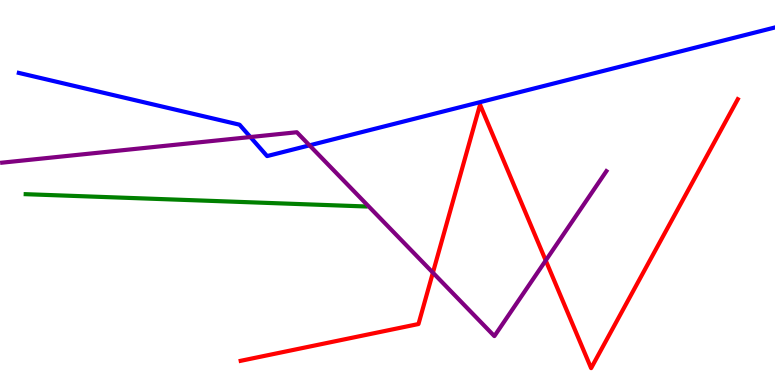[{'lines': ['blue', 'red'], 'intersections': []}, {'lines': ['green', 'red'], 'intersections': []}, {'lines': ['purple', 'red'], 'intersections': [{'x': 5.59, 'y': 2.92}, {'x': 7.04, 'y': 3.23}]}, {'lines': ['blue', 'green'], 'intersections': []}, {'lines': ['blue', 'purple'], 'intersections': [{'x': 3.23, 'y': 6.44}, {'x': 3.99, 'y': 6.22}]}, {'lines': ['green', 'purple'], 'intersections': []}]